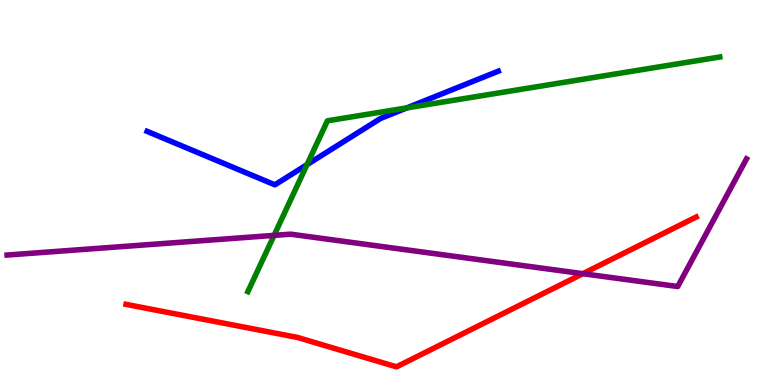[{'lines': ['blue', 'red'], 'intersections': []}, {'lines': ['green', 'red'], 'intersections': []}, {'lines': ['purple', 'red'], 'intersections': [{'x': 7.52, 'y': 2.89}]}, {'lines': ['blue', 'green'], 'intersections': [{'x': 3.96, 'y': 5.72}, {'x': 5.25, 'y': 7.2}]}, {'lines': ['blue', 'purple'], 'intersections': []}, {'lines': ['green', 'purple'], 'intersections': [{'x': 3.54, 'y': 3.89}]}]